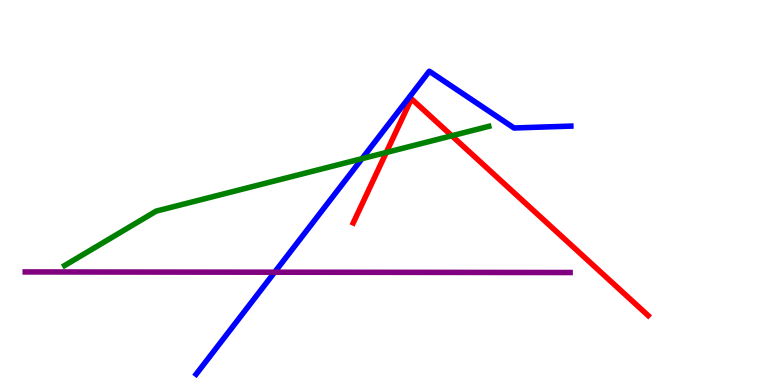[{'lines': ['blue', 'red'], 'intersections': []}, {'lines': ['green', 'red'], 'intersections': [{'x': 4.98, 'y': 6.04}, {'x': 5.83, 'y': 6.47}]}, {'lines': ['purple', 'red'], 'intersections': []}, {'lines': ['blue', 'green'], 'intersections': [{'x': 4.67, 'y': 5.88}]}, {'lines': ['blue', 'purple'], 'intersections': [{'x': 3.54, 'y': 2.93}]}, {'lines': ['green', 'purple'], 'intersections': []}]